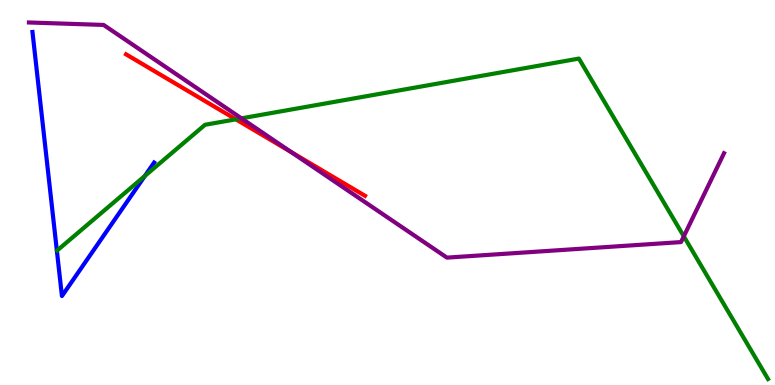[{'lines': ['blue', 'red'], 'intersections': []}, {'lines': ['green', 'red'], 'intersections': [{'x': 3.04, 'y': 6.9}]}, {'lines': ['purple', 'red'], 'intersections': [{'x': 3.76, 'y': 6.05}]}, {'lines': ['blue', 'green'], 'intersections': [{'x': 1.87, 'y': 5.43}]}, {'lines': ['blue', 'purple'], 'intersections': []}, {'lines': ['green', 'purple'], 'intersections': [{'x': 3.11, 'y': 6.93}, {'x': 8.82, 'y': 3.86}]}]